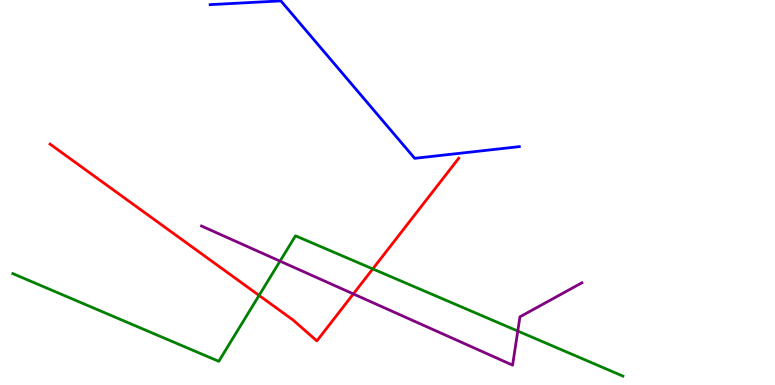[{'lines': ['blue', 'red'], 'intersections': []}, {'lines': ['green', 'red'], 'intersections': [{'x': 3.34, 'y': 2.33}, {'x': 4.81, 'y': 3.02}]}, {'lines': ['purple', 'red'], 'intersections': [{'x': 4.56, 'y': 2.37}]}, {'lines': ['blue', 'green'], 'intersections': []}, {'lines': ['blue', 'purple'], 'intersections': []}, {'lines': ['green', 'purple'], 'intersections': [{'x': 3.61, 'y': 3.22}, {'x': 6.68, 'y': 1.4}]}]